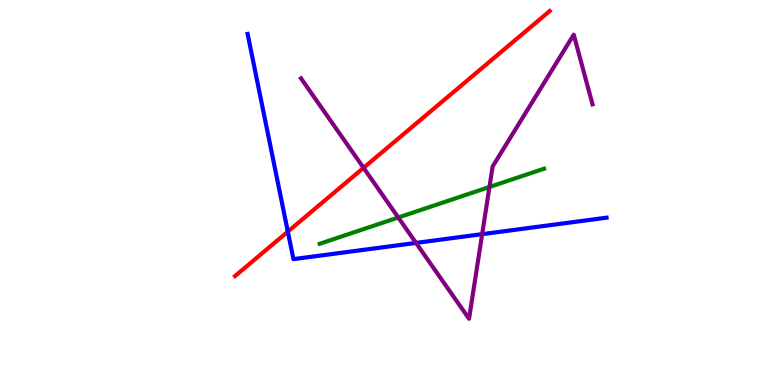[{'lines': ['blue', 'red'], 'intersections': [{'x': 3.71, 'y': 3.98}]}, {'lines': ['green', 'red'], 'intersections': []}, {'lines': ['purple', 'red'], 'intersections': [{'x': 4.69, 'y': 5.64}]}, {'lines': ['blue', 'green'], 'intersections': []}, {'lines': ['blue', 'purple'], 'intersections': [{'x': 5.37, 'y': 3.69}, {'x': 6.22, 'y': 3.92}]}, {'lines': ['green', 'purple'], 'intersections': [{'x': 5.14, 'y': 4.35}, {'x': 6.32, 'y': 5.14}]}]